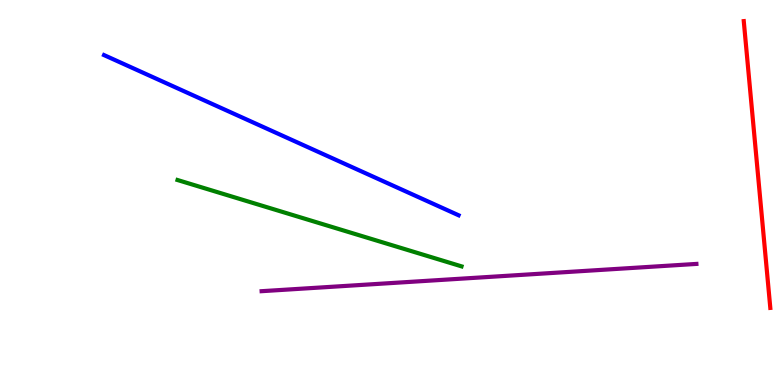[{'lines': ['blue', 'red'], 'intersections': []}, {'lines': ['green', 'red'], 'intersections': []}, {'lines': ['purple', 'red'], 'intersections': []}, {'lines': ['blue', 'green'], 'intersections': []}, {'lines': ['blue', 'purple'], 'intersections': []}, {'lines': ['green', 'purple'], 'intersections': []}]